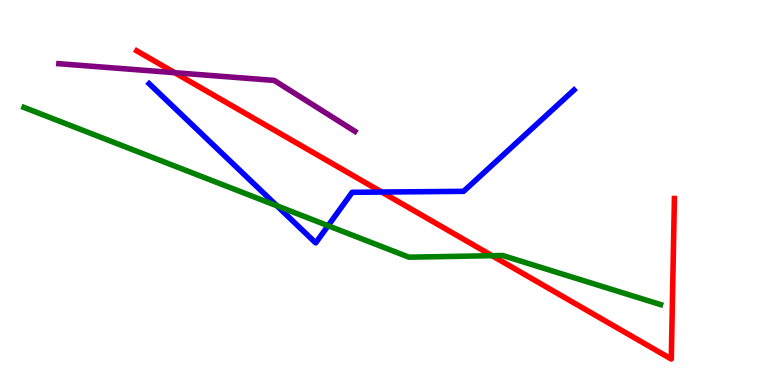[{'lines': ['blue', 'red'], 'intersections': [{'x': 4.93, 'y': 5.01}]}, {'lines': ['green', 'red'], 'intersections': [{'x': 6.35, 'y': 3.36}]}, {'lines': ['purple', 'red'], 'intersections': [{'x': 2.25, 'y': 8.11}]}, {'lines': ['blue', 'green'], 'intersections': [{'x': 3.57, 'y': 4.65}, {'x': 4.23, 'y': 4.14}]}, {'lines': ['blue', 'purple'], 'intersections': []}, {'lines': ['green', 'purple'], 'intersections': []}]